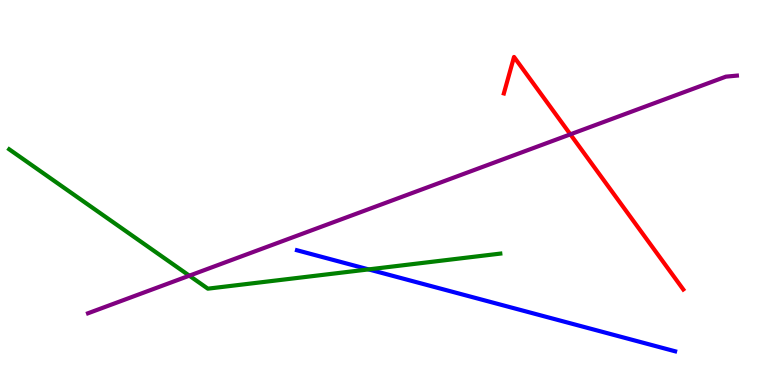[{'lines': ['blue', 'red'], 'intersections': []}, {'lines': ['green', 'red'], 'intersections': []}, {'lines': ['purple', 'red'], 'intersections': [{'x': 7.36, 'y': 6.51}]}, {'lines': ['blue', 'green'], 'intersections': [{'x': 4.76, 'y': 3.0}]}, {'lines': ['blue', 'purple'], 'intersections': []}, {'lines': ['green', 'purple'], 'intersections': [{'x': 2.44, 'y': 2.84}]}]